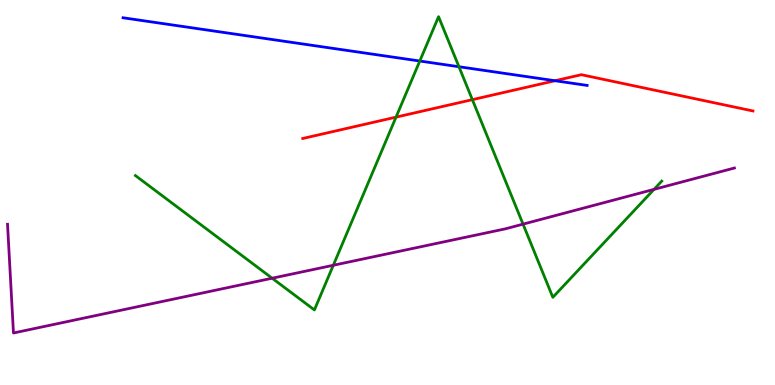[{'lines': ['blue', 'red'], 'intersections': [{'x': 7.16, 'y': 7.9}]}, {'lines': ['green', 'red'], 'intersections': [{'x': 5.11, 'y': 6.96}, {'x': 6.09, 'y': 7.41}]}, {'lines': ['purple', 'red'], 'intersections': []}, {'lines': ['blue', 'green'], 'intersections': [{'x': 5.42, 'y': 8.41}, {'x': 5.92, 'y': 8.27}]}, {'lines': ['blue', 'purple'], 'intersections': []}, {'lines': ['green', 'purple'], 'intersections': [{'x': 3.51, 'y': 2.77}, {'x': 4.3, 'y': 3.11}, {'x': 6.75, 'y': 4.18}, {'x': 8.44, 'y': 5.08}]}]